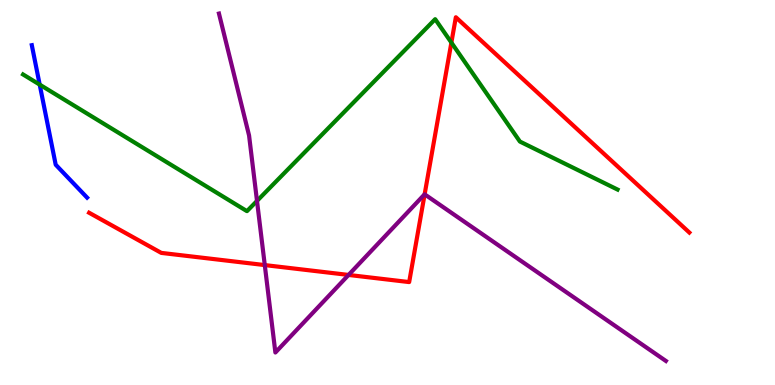[{'lines': ['blue', 'red'], 'intersections': []}, {'lines': ['green', 'red'], 'intersections': [{'x': 5.82, 'y': 8.89}]}, {'lines': ['purple', 'red'], 'intersections': [{'x': 3.42, 'y': 3.11}, {'x': 4.5, 'y': 2.86}, {'x': 5.48, 'y': 4.95}]}, {'lines': ['blue', 'green'], 'intersections': [{'x': 0.512, 'y': 7.8}]}, {'lines': ['blue', 'purple'], 'intersections': []}, {'lines': ['green', 'purple'], 'intersections': [{'x': 3.32, 'y': 4.78}]}]